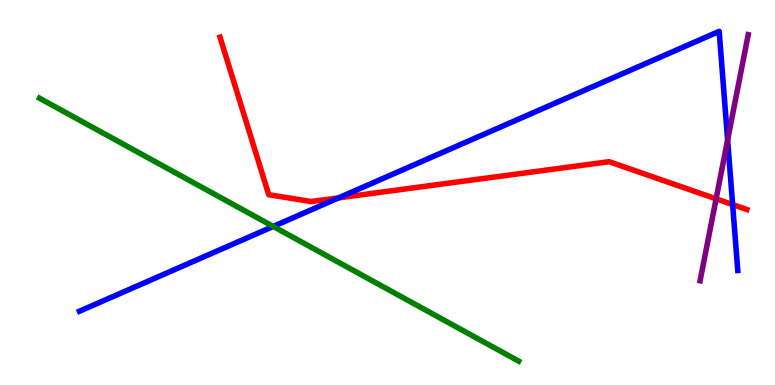[{'lines': ['blue', 'red'], 'intersections': [{'x': 4.37, 'y': 4.86}, {'x': 9.45, 'y': 4.69}]}, {'lines': ['green', 'red'], 'intersections': []}, {'lines': ['purple', 'red'], 'intersections': [{'x': 9.24, 'y': 4.84}]}, {'lines': ['blue', 'green'], 'intersections': [{'x': 3.53, 'y': 4.12}]}, {'lines': ['blue', 'purple'], 'intersections': [{'x': 9.39, 'y': 6.36}]}, {'lines': ['green', 'purple'], 'intersections': []}]